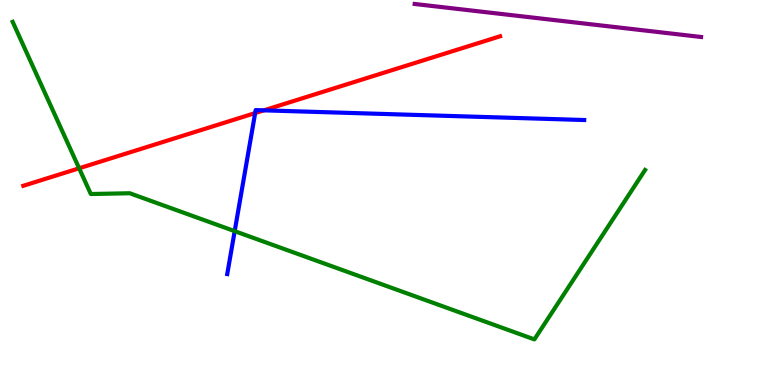[{'lines': ['blue', 'red'], 'intersections': [{'x': 3.29, 'y': 7.06}, {'x': 3.4, 'y': 7.13}]}, {'lines': ['green', 'red'], 'intersections': [{'x': 1.02, 'y': 5.63}]}, {'lines': ['purple', 'red'], 'intersections': []}, {'lines': ['blue', 'green'], 'intersections': [{'x': 3.03, 'y': 4.0}]}, {'lines': ['blue', 'purple'], 'intersections': []}, {'lines': ['green', 'purple'], 'intersections': []}]